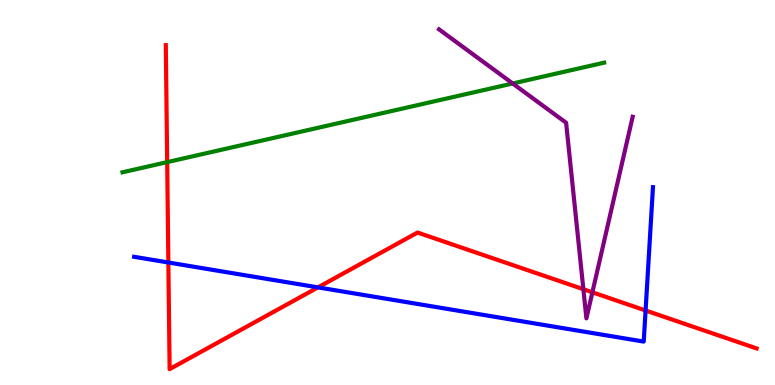[{'lines': ['blue', 'red'], 'intersections': [{'x': 2.17, 'y': 3.18}, {'x': 4.1, 'y': 2.54}, {'x': 8.33, 'y': 1.94}]}, {'lines': ['green', 'red'], 'intersections': [{'x': 2.16, 'y': 5.79}]}, {'lines': ['purple', 'red'], 'intersections': [{'x': 7.53, 'y': 2.49}, {'x': 7.64, 'y': 2.41}]}, {'lines': ['blue', 'green'], 'intersections': []}, {'lines': ['blue', 'purple'], 'intersections': []}, {'lines': ['green', 'purple'], 'intersections': [{'x': 6.62, 'y': 7.83}]}]